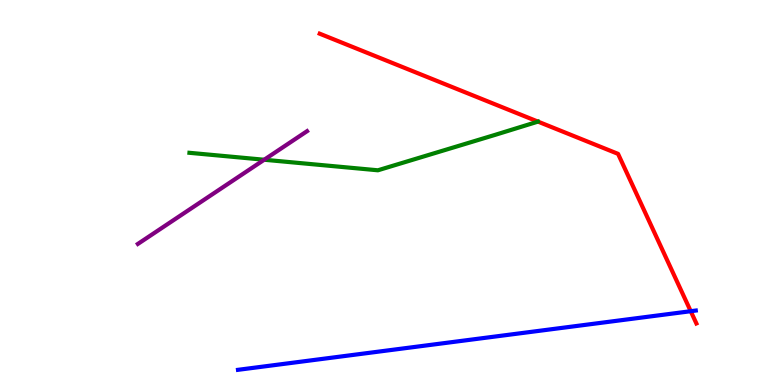[{'lines': ['blue', 'red'], 'intersections': [{'x': 8.91, 'y': 1.92}]}, {'lines': ['green', 'red'], 'intersections': []}, {'lines': ['purple', 'red'], 'intersections': []}, {'lines': ['blue', 'green'], 'intersections': []}, {'lines': ['blue', 'purple'], 'intersections': []}, {'lines': ['green', 'purple'], 'intersections': [{'x': 3.41, 'y': 5.85}]}]